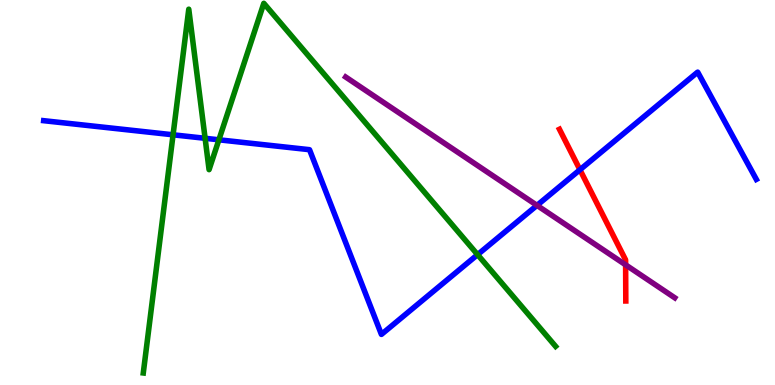[{'lines': ['blue', 'red'], 'intersections': [{'x': 7.48, 'y': 5.59}]}, {'lines': ['green', 'red'], 'intersections': []}, {'lines': ['purple', 'red'], 'intersections': [{'x': 8.07, 'y': 3.12}]}, {'lines': ['blue', 'green'], 'intersections': [{'x': 2.23, 'y': 6.5}, {'x': 2.65, 'y': 6.41}, {'x': 2.82, 'y': 6.37}, {'x': 6.16, 'y': 3.39}]}, {'lines': ['blue', 'purple'], 'intersections': [{'x': 6.93, 'y': 4.67}]}, {'lines': ['green', 'purple'], 'intersections': []}]